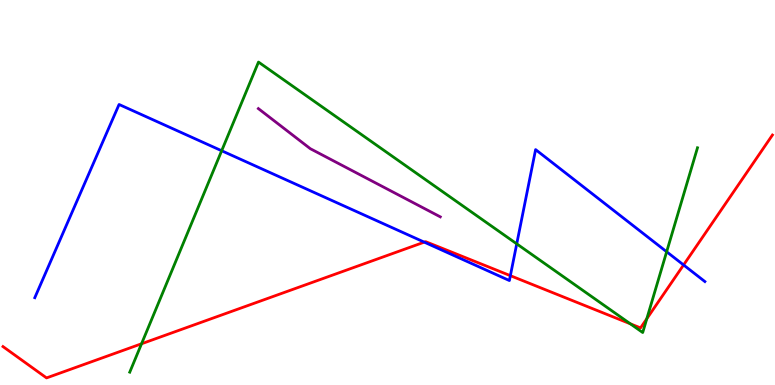[{'lines': ['blue', 'red'], 'intersections': [{'x': 5.47, 'y': 3.71}, {'x': 6.59, 'y': 2.84}, {'x': 8.82, 'y': 3.12}]}, {'lines': ['green', 'red'], 'intersections': [{'x': 1.83, 'y': 1.07}, {'x': 8.13, 'y': 1.59}, {'x': 8.35, 'y': 1.72}]}, {'lines': ['purple', 'red'], 'intersections': []}, {'lines': ['blue', 'green'], 'intersections': [{'x': 2.86, 'y': 6.08}, {'x': 6.67, 'y': 3.67}, {'x': 8.6, 'y': 3.46}]}, {'lines': ['blue', 'purple'], 'intersections': []}, {'lines': ['green', 'purple'], 'intersections': []}]